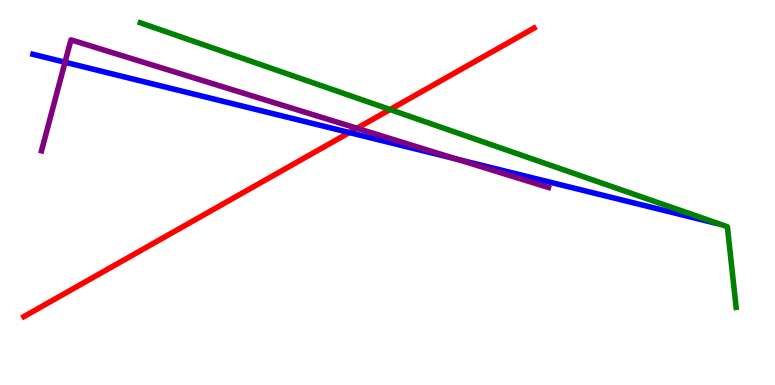[{'lines': ['blue', 'red'], 'intersections': [{'x': 4.51, 'y': 6.56}]}, {'lines': ['green', 'red'], 'intersections': [{'x': 5.03, 'y': 7.15}]}, {'lines': ['purple', 'red'], 'intersections': [{'x': 4.61, 'y': 6.67}]}, {'lines': ['blue', 'green'], 'intersections': []}, {'lines': ['blue', 'purple'], 'intersections': [{'x': 0.839, 'y': 8.38}, {'x': 5.89, 'y': 5.87}]}, {'lines': ['green', 'purple'], 'intersections': []}]